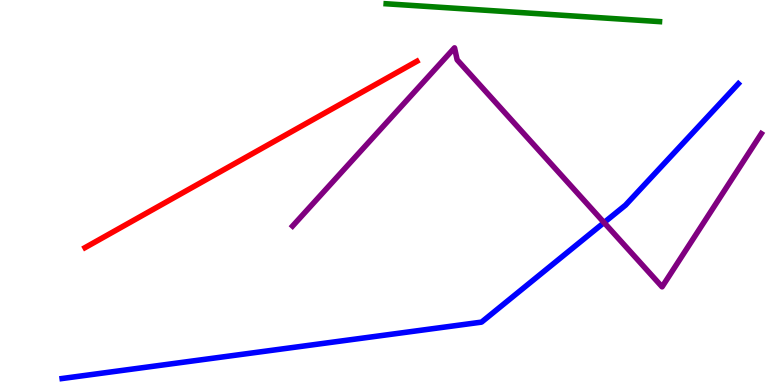[{'lines': ['blue', 'red'], 'intersections': []}, {'lines': ['green', 'red'], 'intersections': []}, {'lines': ['purple', 'red'], 'intersections': []}, {'lines': ['blue', 'green'], 'intersections': []}, {'lines': ['blue', 'purple'], 'intersections': [{'x': 7.79, 'y': 4.22}]}, {'lines': ['green', 'purple'], 'intersections': []}]